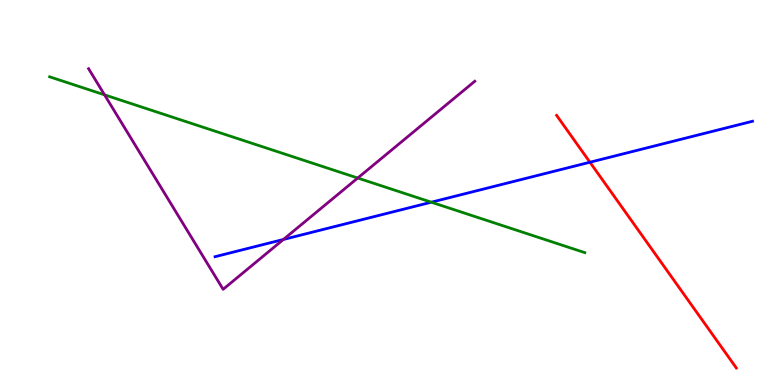[{'lines': ['blue', 'red'], 'intersections': [{'x': 7.61, 'y': 5.79}]}, {'lines': ['green', 'red'], 'intersections': []}, {'lines': ['purple', 'red'], 'intersections': []}, {'lines': ['blue', 'green'], 'intersections': [{'x': 5.57, 'y': 4.75}]}, {'lines': ['blue', 'purple'], 'intersections': [{'x': 3.66, 'y': 3.78}]}, {'lines': ['green', 'purple'], 'intersections': [{'x': 1.35, 'y': 7.54}, {'x': 4.62, 'y': 5.38}]}]